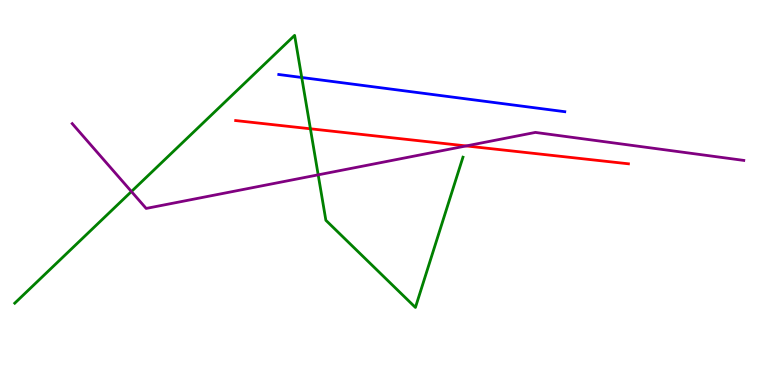[{'lines': ['blue', 'red'], 'intersections': []}, {'lines': ['green', 'red'], 'intersections': [{'x': 4.01, 'y': 6.65}]}, {'lines': ['purple', 'red'], 'intersections': [{'x': 6.02, 'y': 6.21}]}, {'lines': ['blue', 'green'], 'intersections': [{'x': 3.89, 'y': 7.99}]}, {'lines': ['blue', 'purple'], 'intersections': []}, {'lines': ['green', 'purple'], 'intersections': [{'x': 1.7, 'y': 5.03}, {'x': 4.11, 'y': 5.46}]}]